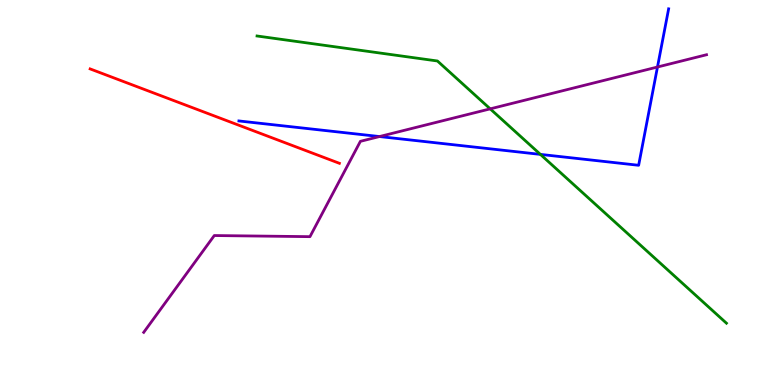[{'lines': ['blue', 'red'], 'intersections': []}, {'lines': ['green', 'red'], 'intersections': []}, {'lines': ['purple', 'red'], 'intersections': []}, {'lines': ['blue', 'green'], 'intersections': [{'x': 6.97, 'y': 5.99}]}, {'lines': ['blue', 'purple'], 'intersections': [{'x': 4.9, 'y': 6.45}, {'x': 8.48, 'y': 8.26}]}, {'lines': ['green', 'purple'], 'intersections': [{'x': 6.33, 'y': 7.17}]}]